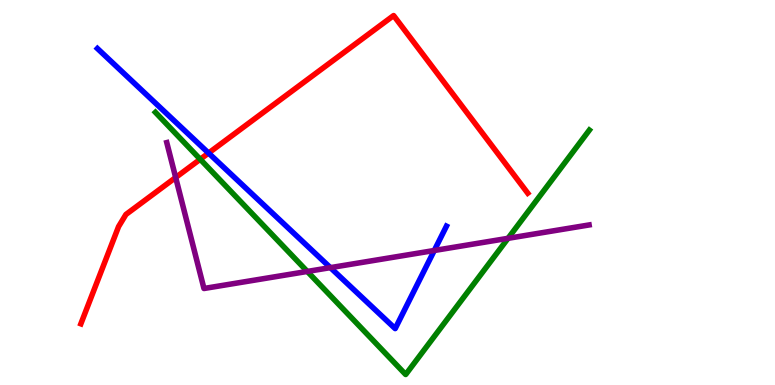[{'lines': ['blue', 'red'], 'intersections': [{'x': 2.69, 'y': 6.02}]}, {'lines': ['green', 'red'], 'intersections': [{'x': 2.58, 'y': 5.86}]}, {'lines': ['purple', 'red'], 'intersections': [{'x': 2.27, 'y': 5.39}]}, {'lines': ['blue', 'green'], 'intersections': []}, {'lines': ['blue', 'purple'], 'intersections': [{'x': 4.26, 'y': 3.05}, {'x': 5.6, 'y': 3.49}]}, {'lines': ['green', 'purple'], 'intersections': [{'x': 3.97, 'y': 2.95}, {'x': 6.56, 'y': 3.81}]}]